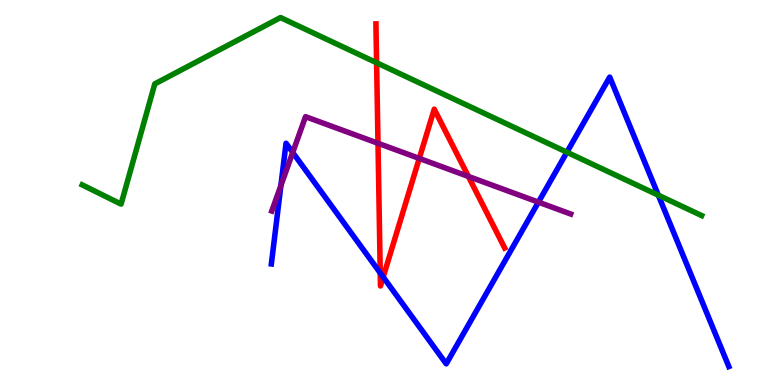[{'lines': ['blue', 'red'], 'intersections': [{'x': 4.91, 'y': 2.91}, {'x': 4.94, 'y': 2.8}]}, {'lines': ['green', 'red'], 'intersections': [{'x': 4.86, 'y': 8.37}]}, {'lines': ['purple', 'red'], 'intersections': [{'x': 4.88, 'y': 6.28}, {'x': 5.41, 'y': 5.89}, {'x': 6.04, 'y': 5.42}]}, {'lines': ['blue', 'green'], 'intersections': [{'x': 7.31, 'y': 6.05}, {'x': 8.49, 'y': 4.93}]}, {'lines': ['blue', 'purple'], 'intersections': [{'x': 3.62, 'y': 5.18}, {'x': 3.78, 'y': 6.04}, {'x': 6.95, 'y': 4.75}]}, {'lines': ['green', 'purple'], 'intersections': []}]